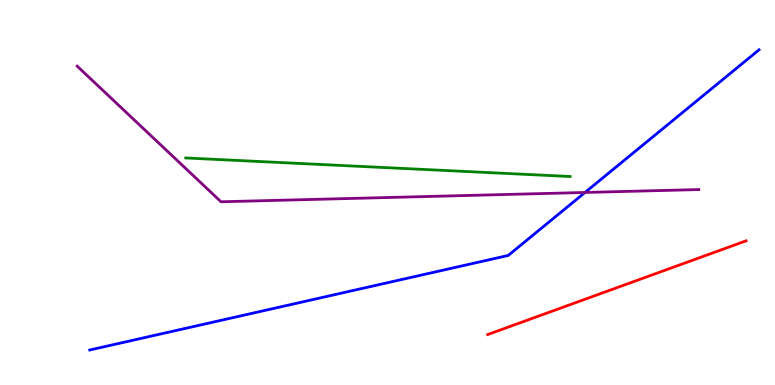[{'lines': ['blue', 'red'], 'intersections': []}, {'lines': ['green', 'red'], 'intersections': []}, {'lines': ['purple', 'red'], 'intersections': []}, {'lines': ['blue', 'green'], 'intersections': []}, {'lines': ['blue', 'purple'], 'intersections': [{'x': 7.55, 'y': 5.0}]}, {'lines': ['green', 'purple'], 'intersections': []}]